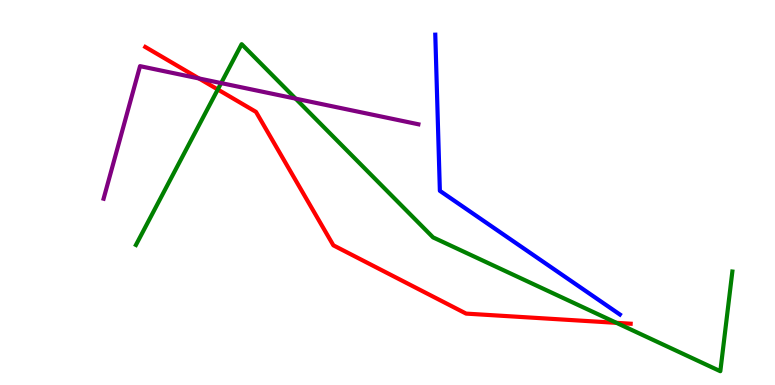[{'lines': ['blue', 'red'], 'intersections': []}, {'lines': ['green', 'red'], 'intersections': [{'x': 2.81, 'y': 7.68}, {'x': 7.95, 'y': 1.61}]}, {'lines': ['purple', 'red'], 'intersections': [{'x': 2.57, 'y': 7.96}]}, {'lines': ['blue', 'green'], 'intersections': []}, {'lines': ['blue', 'purple'], 'intersections': []}, {'lines': ['green', 'purple'], 'intersections': [{'x': 2.85, 'y': 7.84}, {'x': 3.81, 'y': 7.44}]}]